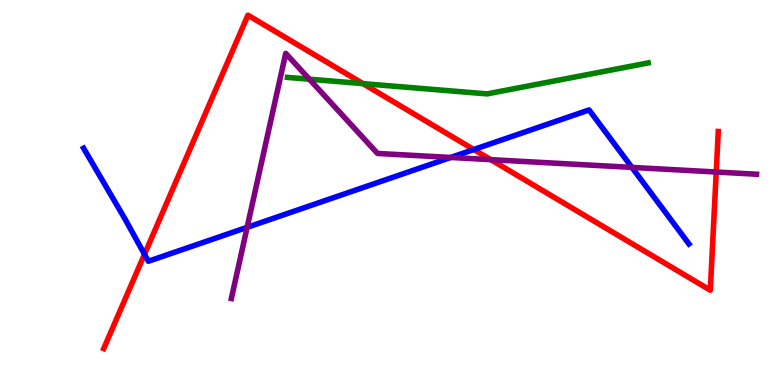[{'lines': ['blue', 'red'], 'intersections': [{'x': 1.86, 'y': 3.39}, {'x': 6.11, 'y': 6.12}]}, {'lines': ['green', 'red'], 'intersections': [{'x': 4.68, 'y': 7.83}]}, {'lines': ['purple', 'red'], 'intersections': [{'x': 6.33, 'y': 5.85}, {'x': 9.24, 'y': 5.53}]}, {'lines': ['blue', 'green'], 'intersections': []}, {'lines': ['blue', 'purple'], 'intersections': [{'x': 3.19, 'y': 4.09}, {'x': 5.82, 'y': 5.91}, {'x': 8.15, 'y': 5.65}]}, {'lines': ['green', 'purple'], 'intersections': [{'x': 3.99, 'y': 7.94}]}]